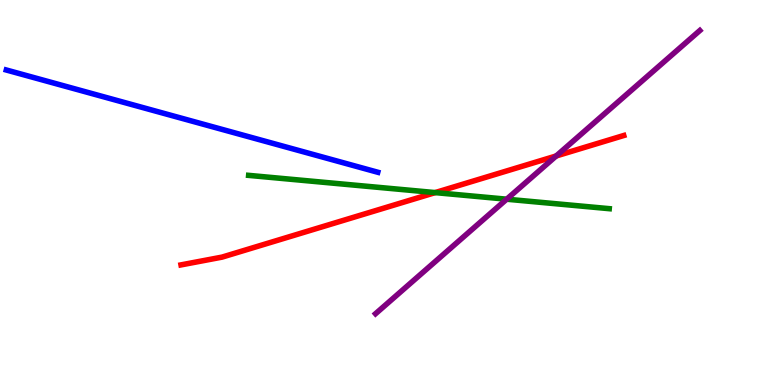[{'lines': ['blue', 'red'], 'intersections': []}, {'lines': ['green', 'red'], 'intersections': [{'x': 5.62, 'y': 5.0}]}, {'lines': ['purple', 'red'], 'intersections': [{'x': 7.18, 'y': 5.95}]}, {'lines': ['blue', 'green'], 'intersections': []}, {'lines': ['blue', 'purple'], 'intersections': []}, {'lines': ['green', 'purple'], 'intersections': [{'x': 6.54, 'y': 4.83}]}]